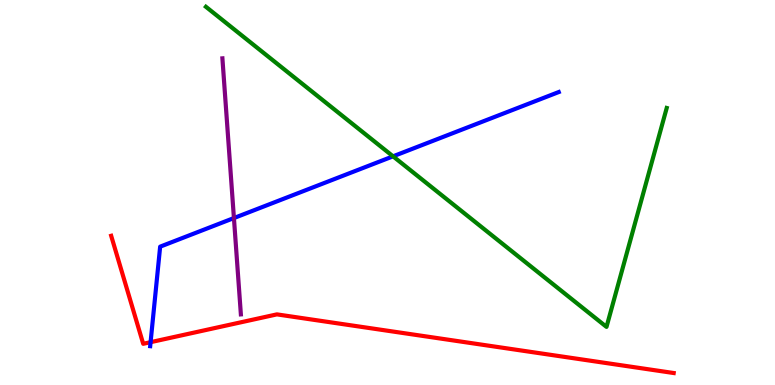[{'lines': ['blue', 'red'], 'intersections': [{'x': 1.94, 'y': 1.11}]}, {'lines': ['green', 'red'], 'intersections': []}, {'lines': ['purple', 'red'], 'intersections': []}, {'lines': ['blue', 'green'], 'intersections': [{'x': 5.07, 'y': 5.94}]}, {'lines': ['blue', 'purple'], 'intersections': [{'x': 3.02, 'y': 4.34}]}, {'lines': ['green', 'purple'], 'intersections': []}]